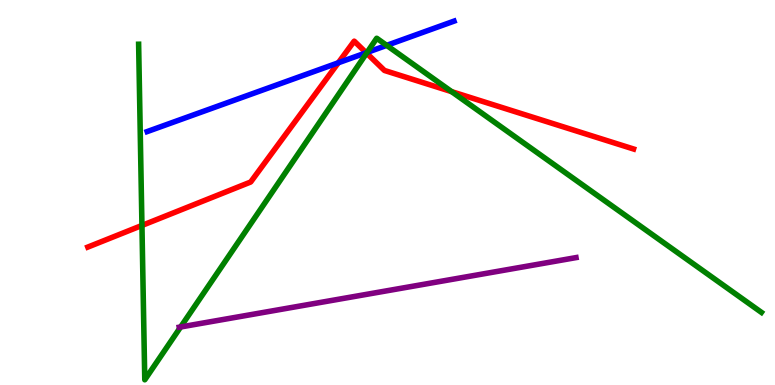[{'lines': ['blue', 'red'], 'intersections': [{'x': 4.37, 'y': 8.37}, {'x': 4.73, 'y': 8.63}]}, {'lines': ['green', 'red'], 'intersections': [{'x': 1.83, 'y': 4.14}, {'x': 4.73, 'y': 8.62}, {'x': 5.83, 'y': 7.62}]}, {'lines': ['purple', 'red'], 'intersections': []}, {'lines': ['blue', 'green'], 'intersections': [{'x': 4.74, 'y': 8.64}, {'x': 4.99, 'y': 8.82}]}, {'lines': ['blue', 'purple'], 'intersections': []}, {'lines': ['green', 'purple'], 'intersections': [{'x': 2.33, 'y': 1.51}]}]